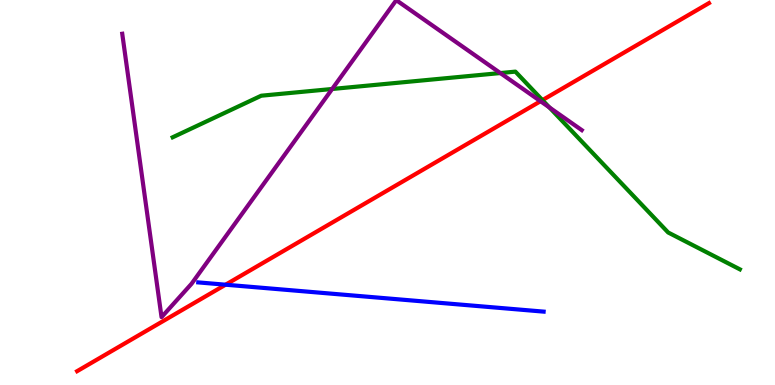[{'lines': ['blue', 'red'], 'intersections': [{'x': 2.91, 'y': 2.61}]}, {'lines': ['green', 'red'], 'intersections': [{'x': 7.0, 'y': 7.4}]}, {'lines': ['purple', 'red'], 'intersections': [{'x': 6.97, 'y': 7.37}]}, {'lines': ['blue', 'green'], 'intersections': []}, {'lines': ['blue', 'purple'], 'intersections': []}, {'lines': ['green', 'purple'], 'intersections': [{'x': 4.29, 'y': 7.69}, {'x': 6.46, 'y': 8.1}, {'x': 7.09, 'y': 7.21}]}]